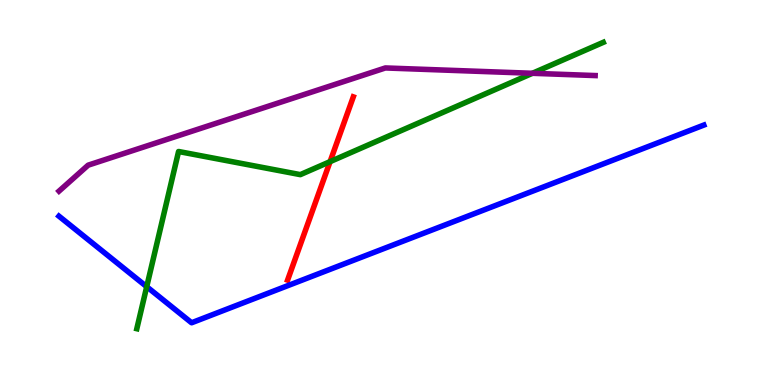[{'lines': ['blue', 'red'], 'intersections': []}, {'lines': ['green', 'red'], 'intersections': [{'x': 4.26, 'y': 5.8}]}, {'lines': ['purple', 'red'], 'intersections': []}, {'lines': ['blue', 'green'], 'intersections': [{'x': 1.89, 'y': 2.55}]}, {'lines': ['blue', 'purple'], 'intersections': []}, {'lines': ['green', 'purple'], 'intersections': [{'x': 6.87, 'y': 8.1}]}]